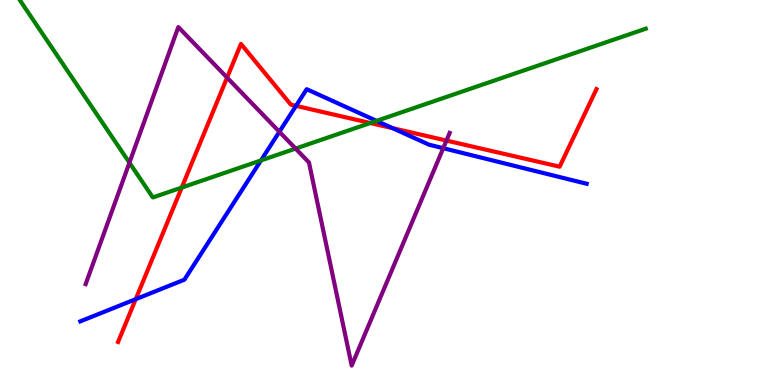[{'lines': ['blue', 'red'], 'intersections': [{'x': 1.75, 'y': 2.23}, {'x': 3.82, 'y': 7.25}, {'x': 5.07, 'y': 6.67}]}, {'lines': ['green', 'red'], 'intersections': [{'x': 2.35, 'y': 5.13}, {'x': 4.78, 'y': 6.81}]}, {'lines': ['purple', 'red'], 'intersections': [{'x': 2.93, 'y': 7.98}, {'x': 5.76, 'y': 6.35}]}, {'lines': ['blue', 'green'], 'intersections': [{'x': 3.37, 'y': 5.83}, {'x': 4.86, 'y': 6.86}]}, {'lines': ['blue', 'purple'], 'intersections': [{'x': 3.6, 'y': 6.58}, {'x': 5.72, 'y': 6.15}]}, {'lines': ['green', 'purple'], 'intersections': [{'x': 1.67, 'y': 5.77}, {'x': 3.81, 'y': 6.14}]}]